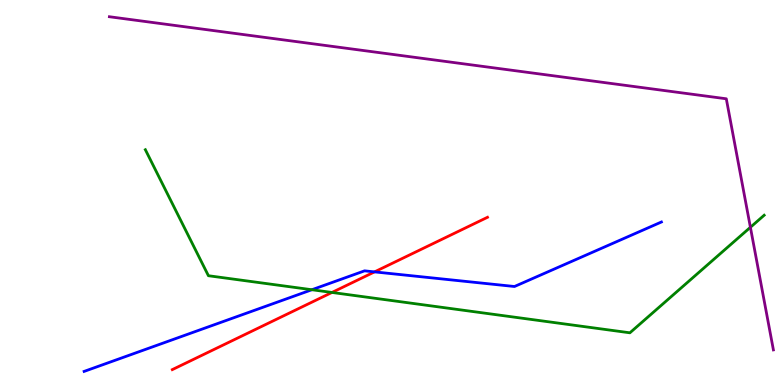[{'lines': ['blue', 'red'], 'intersections': [{'x': 4.83, 'y': 2.94}]}, {'lines': ['green', 'red'], 'intersections': [{'x': 4.28, 'y': 2.4}]}, {'lines': ['purple', 'red'], 'intersections': []}, {'lines': ['blue', 'green'], 'intersections': [{'x': 4.02, 'y': 2.47}]}, {'lines': ['blue', 'purple'], 'intersections': []}, {'lines': ['green', 'purple'], 'intersections': [{'x': 9.68, 'y': 4.1}]}]